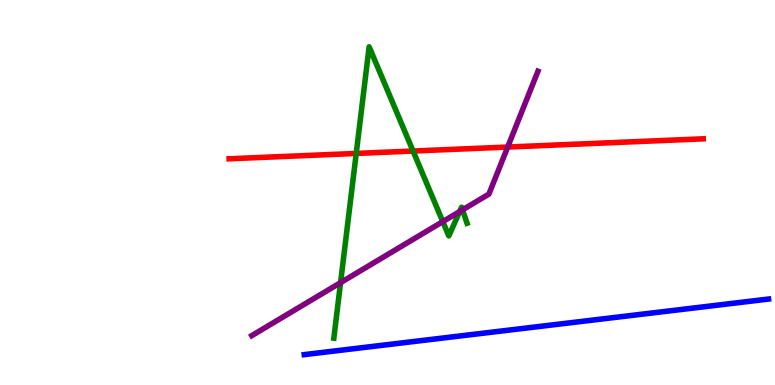[{'lines': ['blue', 'red'], 'intersections': []}, {'lines': ['green', 'red'], 'intersections': [{'x': 4.6, 'y': 6.01}, {'x': 5.33, 'y': 6.08}]}, {'lines': ['purple', 'red'], 'intersections': [{'x': 6.55, 'y': 6.18}]}, {'lines': ['blue', 'green'], 'intersections': []}, {'lines': ['blue', 'purple'], 'intersections': []}, {'lines': ['green', 'purple'], 'intersections': [{'x': 4.39, 'y': 2.66}, {'x': 5.71, 'y': 4.24}, {'x': 5.93, 'y': 4.51}, {'x': 5.97, 'y': 4.55}]}]